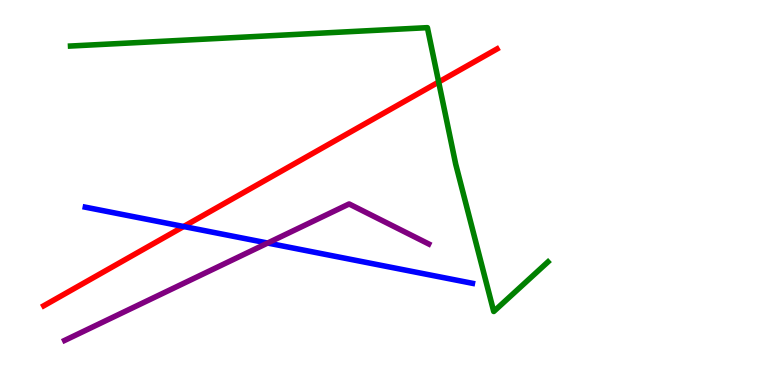[{'lines': ['blue', 'red'], 'intersections': [{'x': 2.37, 'y': 4.12}]}, {'lines': ['green', 'red'], 'intersections': [{'x': 5.66, 'y': 7.87}]}, {'lines': ['purple', 'red'], 'intersections': []}, {'lines': ['blue', 'green'], 'intersections': []}, {'lines': ['blue', 'purple'], 'intersections': [{'x': 3.45, 'y': 3.69}]}, {'lines': ['green', 'purple'], 'intersections': []}]